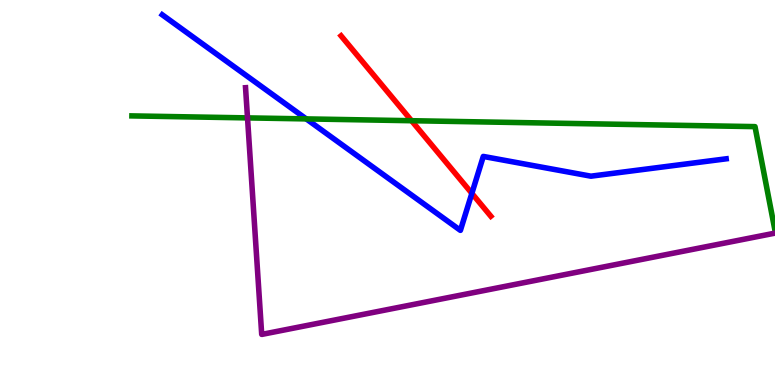[{'lines': ['blue', 'red'], 'intersections': [{'x': 6.09, 'y': 4.98}]}, {'lines': ['green', 'red'], 'intersections': [{'x': 5.31, 'y': 6.86}]}, {'lines': ['purple', 'red'], 'intersections': []}, {'lines': ['blue', 'green'], 'intersections': [{'x': 3.95, 'y': 6.91}]}, {'lines': ['blue', 'purple'], 'intersections': []}, {'lines': ['green', 'purple'], 'intersections': [{'x': 3.19, 'y': 6.94}]}]